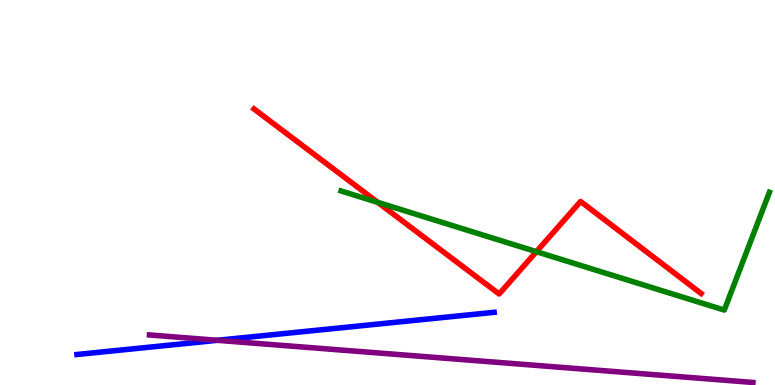[{'lines': ['blue', 'red'], 'intersections': []}, {'lines': ['green', 'red'], 'intersections': [{'x': 4.87, 'y': 4.74}, {'x': 6.92, 'y': 3.46}]}, {'lines': ['purple', 'red'], 'intersections': []}, {'lines': ['blue', 'green'], 'intersections': []}, {'lines': ['blue', 'purple'], 'intersections': [{'x': 2.81, 'y': 1.16}]}, {'lines': ['green', 'purple'], 'intersections': []}]